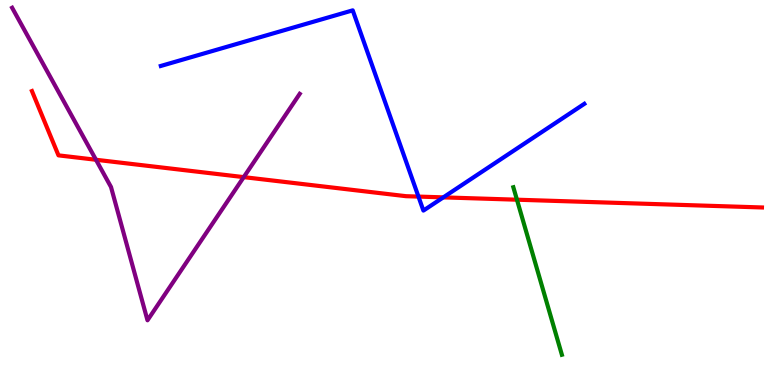[{'lines': ['blue', 'red'], 'intersections': [{'x': 5.4, 'y': 4.89}, {'x': 5.72, 'y': 4.87}]}, {'lines': ['green', 'red'], 'intersections': [{'x': 6.67, 'y': 4.81}]}, {'lines': ['purple', 'red'], 'intersections': [{'x': 1.24, 'y': 5.85}, {'x': 3.15, 'y': 5.4}]}, {'lines': ['blue', 'green'], 'intersections': []}, {'lines': ['blue', 'purple'], 'intersections': []}, {'lines': ['green', 'purple'], 'intersections': []}]